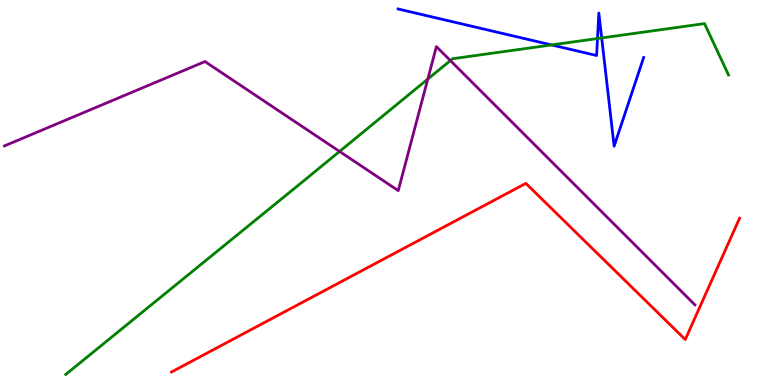[{'lines': ['blue', 'red'], 'intersections': []}, {'lines': ['green', 'red'], 'intersections': []}, {'lines': ['purple', 'red'], 'intersections': []}, {'lines': ['blue', 'green'], 'intersections': [{'x': 7.12, 'y': 8.83}, {'x': 7.71, 'y': 9.0}, {'x': 7.76, 'y': 9.01}]}, {'lines': ['blue', 'purple'], 'intersections': []}, {'lines': ['green', 'purple'], 'intersections': [{'x': 4.38, 'y': 6.07}, {'x': 5.52, 'y': 7.95}, {'x': 5.81, 'y': 8.43}]}]